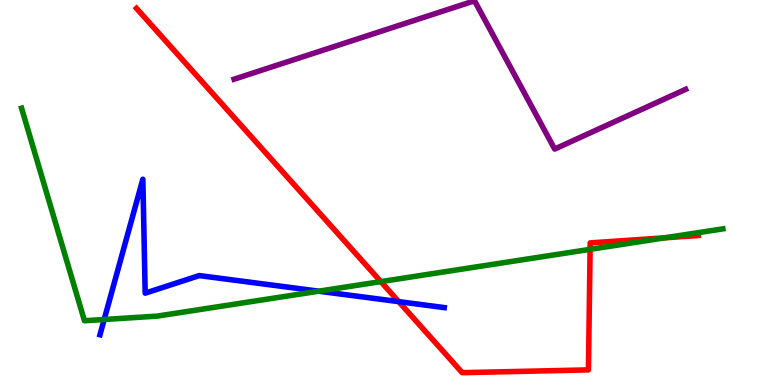[{'lines': ['blue', 'red'], 'intersections': [{'x': 5.14, 'y': 2.17}]}, {'lines': ['green', 'red'], 'intersections': [{'x': 4.91, 'y': 2.69}, {'x': 7.61, 'y': 3.52}, {'x': 8.58, 'y': 3.82}]}, {'lines': ['purple', 'red'], 'intersections': []}, {'lines': ['blue', 'green'], 'intersections': [{'x': 1.34, 'y': 1.7}, {'x': 4.11, 'y': 2.44}]}, {'lines': ['blue', 'purple'], 'intersections': []}, {'lines': ['green', 'purple'], 'intersections': []}]